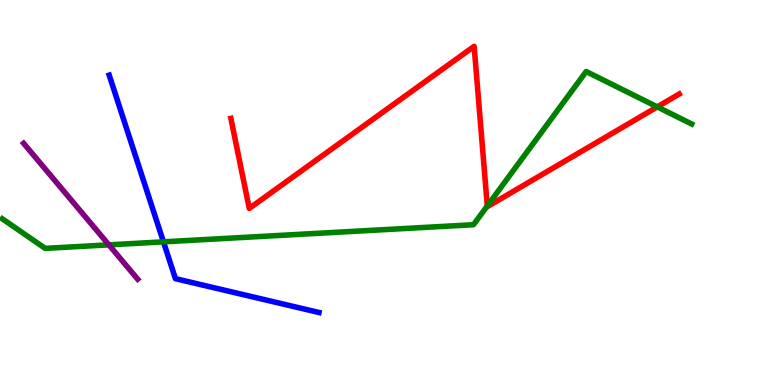[{'lines': ['blue', 'red'], 'intersections': []}, {'lines': ['green', 'red'], 'intersections': [{'x': 6.29, 'y': 4.65}, {'x': 8.48, 'y': 7.22}]}, {'lines': ['purple', 'red'], 'intersections': []}, {'lines': ['blue', 'green'], 'intersections': [{'x': 2.11, 'y': 3.72}]}, {'lines': ['blue', 'purple'], 'intersections': []}, {'lines': ['green', 'purple'], 'intersections': [{'x': 1.4, 'y': 3.64}]}]